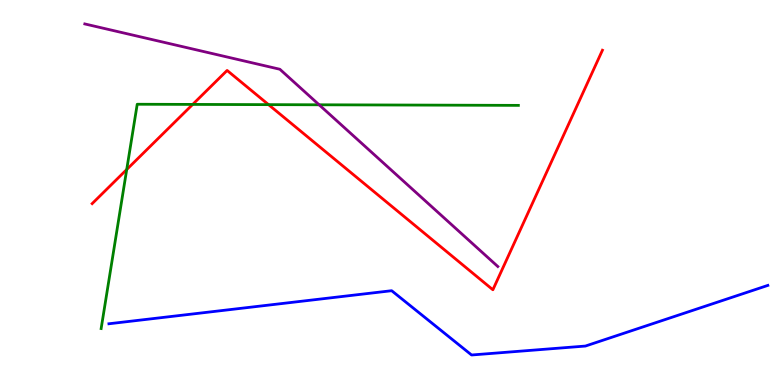[{'lines': ['blue', 'red'], 'intersections': []}, {'lines': ['green', 'red'], 'intersections': [{'x': 1.64, 'y': 5.6}, {'x': 2.49, 'y': 7.29}, {'x': 3.47, 'y': 7.28}]}, {'lines': ['purple', 'red'], 'intersections': []}, {'lines': ['blue', 'green'], 'intersections': []}, {'lines': ['blue', 'purple'], 'intersections': []}, {'lines': ['green', 'purple'], 'intersections': [{'x': 4.12, 'y': 7.28}]}]